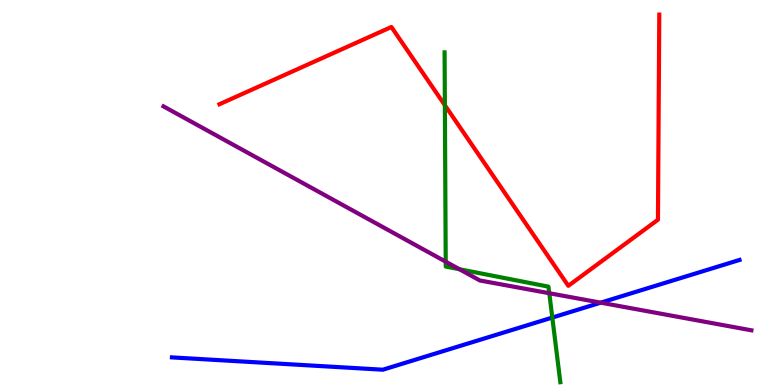[{'lines': ['blue', 'red'], 'intersections': []}, {'lines': ['green', 'red'], 'intersections': [{'x': 5.74, 'y': 7.27}]}, {'lines': ['purple', 'red'], 'intersections': []}, {'lines': ['blue', 'green'], 'intersections': [{'x': 7.13, 'y': 1.75}]}, {'lines': ['blue', 'purple'], 'intersections': [{'x': 7.75, 'y': 2.14}]}, {'lines': ['green', 'purple'], 'intersections': [{'x': 5.75, 'y': 3.2}, {'x': 5.93, 'y': 3.01}, {'x': 7.09, 'y': 2.38}]}]